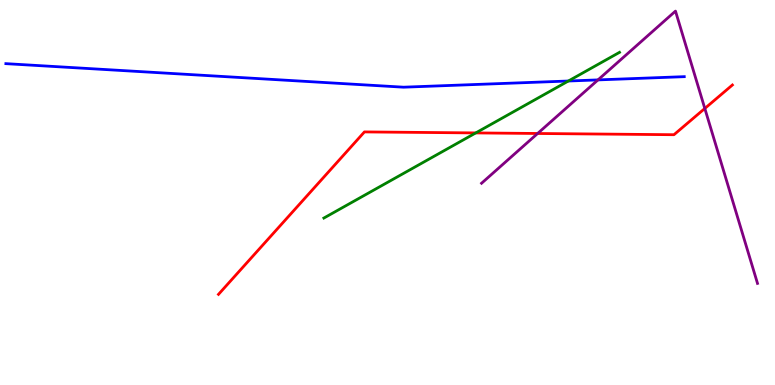[{'lines': ['blue', 'red'], 'intersections': []}, {'lines': ['green', 'red'], 'intersections': [{'x': 6.14, 'y': 6.55}]}, {'lines': ['purple', 'red'], 'intersections': [{'x': 6.94, 'y': 6.53}, {'x': 9.09, 'y': 7.18}]}, {'lines': ['blue', 'green'], 'intersections': [{'x': 7.33, 'y': 7.9}]}, {'lines': ['blue', 'purple'], 'intersections': [{'x': 7.72, 'y': 7.92}]}, {'lines': ['green', 'purple'], 'intersections': []}]